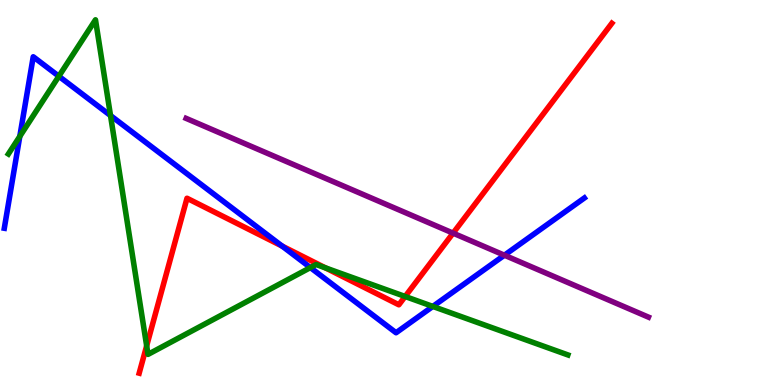[{'lines': ['blue', 'red'], 'intersections': [{'x': 3.64, 'y': 3.61}]}, {'lines': ['green', 'red'], 'intersections': [{'x': 1.89, 'y': 1.02}, {'x': 4.2, 'y': 3.04}, {'x': 5.23, 'y': 2.3}]}, {'lines': ['purple', 'red'], 'intersections': [{'x': 5.85, 'y': 3.94}]}, {'lines': ['blue', 'green'], 'intersections': [{'x': 0.256, 'y': 6.46}, {'x': 0.759, 'y': 8.02}, {'x': 1.43, 'y': 7.0}, {'x': 4.01, 'y': 3.05}, {'x': 5.58, 'y': 2.04}]}, {'lines': ['blue', 'purple'], 'intersections': [{'x': 6.51, 'y': 3.37}]}, {'lines': ['green', 'purple'], 'intersections': []}]